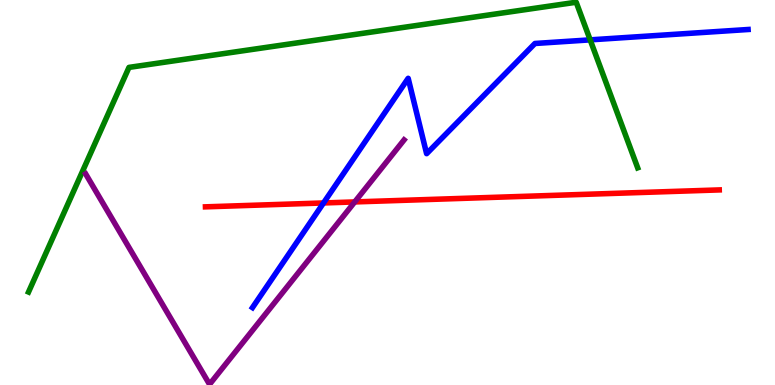[{'lines': ['blue', 'red'], 'intersections': [{'x': 4.17, 'y': 4.73}]}, {'lines': ['green', 'red'], 'intersections': []}, {'lines': ['purple', 'red'], 'intersections': [{'x': 4.58, 'y': 4.76}]}, {'lines': ['blue', 'green'], 'intersections': [{'x': 7.62, 'y': 8.96}]}, {'lines': ['blue', 'purple'], 'intersections': []}, {'lines': ['green', 'purple'], 'intersections': []}]